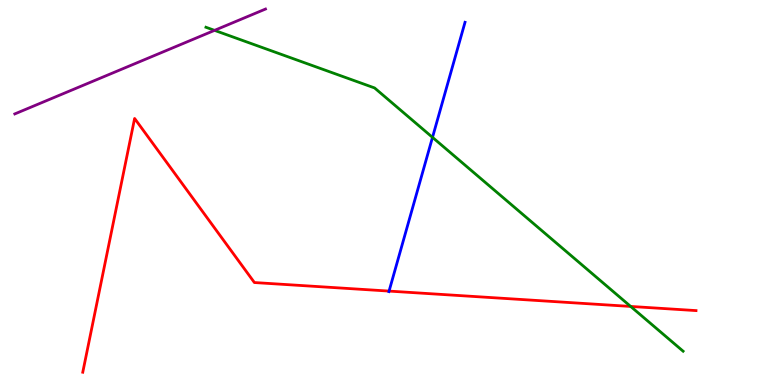[{'lines': ['blue', 'red'], 'intersections': [{'x': 5.02, 'y': 2.44}]}, {'lines': ['green', 'red'], 'intersections': [{'x': 8.14, 'y': 2.04}]}, {'lines': ['purple', 'red'], 'intersections': []}, {'lines': ['blue', 'green'], 'intersections': [{'x': 5.58, 'y': 6.43}]}, {'lines': ['blue', 'purple'], 'intersections': []}, {'lines': ['green', 'purple'], 'intersections': [{'x': 2.77, 'y': 9.21}]}]